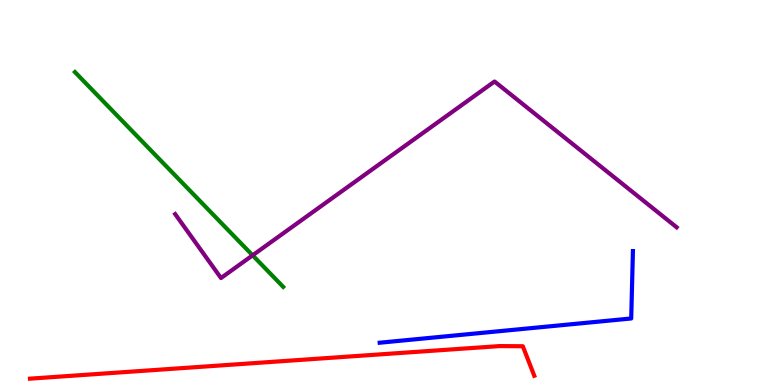[{'lines': ['blue', 'red'], 'intersections': []}, {'lines': ['green', 'red'], 'intersections': []}, {'lines': ['purple', 'red'], 'intersections': []}, {'lines': ['blue', 'green'], 'intersections': []}, {'lines': ['blue', 'purple'], 'intersections': []}, {'lines': ['green', 'purple'], 'intersections': [{'x': 3.26, 'y': 3.37}]}]